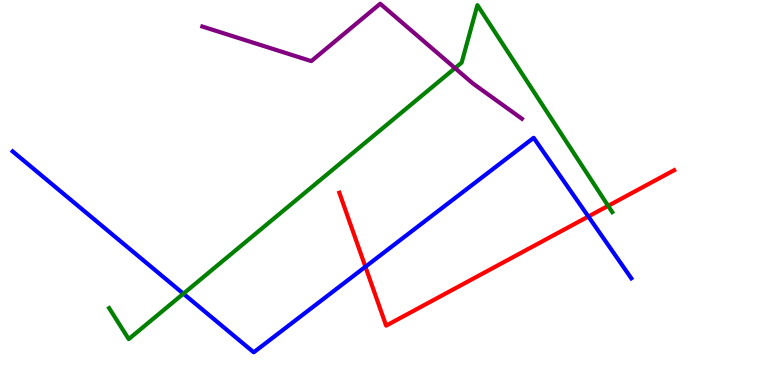[{'lines': ['blue', 'red'], 'intersections': [{'x': 4.71, 'y': 3.07}, {'x': 7.59, 'y': 4.38}]}, {'lines': ['green', 'red'], 'intersections': [{'x': 7.85, 'y': 4.65}]}, {'lines': ['purple', 'red'], 'intersections': []}, {'lines': ['blue', 'green'], 'intersections': [{'x': 2.37, 'y': 2.37}]}, {'lines': ['blue', 'purple'], 'intersections': []}, {'lines': ['green', 'purple'], 'intersections': [{'x': 5.87, 'y': 8.23}]}]